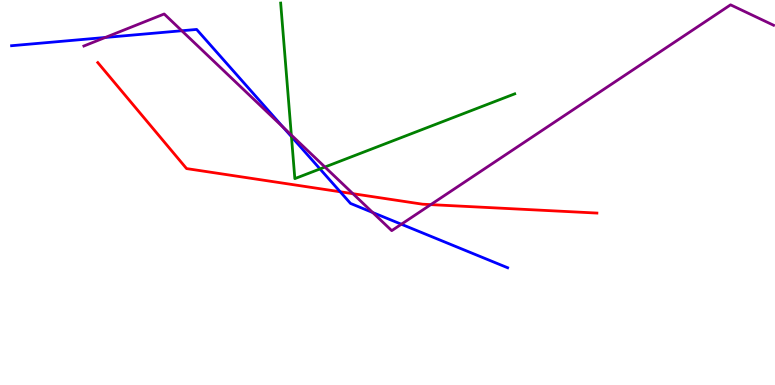[{'lines': ['blue', 'red'], 'intersections': [{'x': 4.39, 'y': 5.02}]}, {'lines': ['green', 'red'], 'intersections': []}, {'lines': ['purple', 'red'], 'intersections': [{'x': 4.55, 'y': 4.97}, {'x': 5.56, 'y': 4.69}]}, {'lines': ['blue', 'green'], 'intersections': [{'x': 3.76, 'y': 6.45}, {'x': 4.13, 'y': 5.61}]}, {'lines': ['blue', 'purple'], 'intersections': [{'x': 1.36, 'y': 9.03}, {'x': 2.35, 'y': 9.2}, {'x': 3.65, 'y': 6.7}, {'x': 4.81, 'y': 4.48}, {'x': 5.18, 'y': 4.18}]}, {'lines': ['green', 'purple'], 'intersections': [{'x': 3.76, 'y': 6.49}, {'x': 4.19, 'y': 5.66}]}]